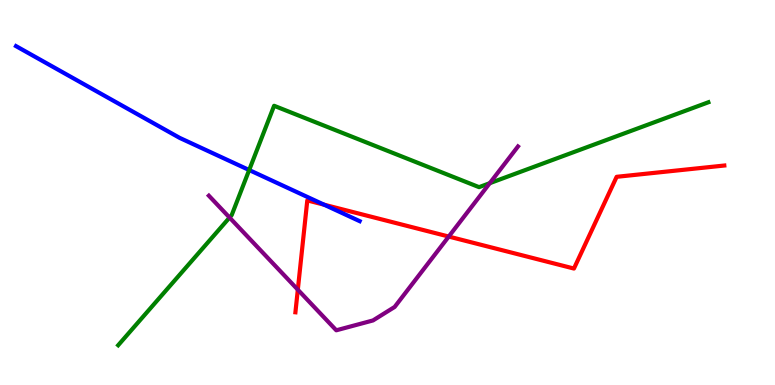[{'lines': ['blue', 'red'], 'intersections': [{'x': 4.18, 'y': 4.68}]}, {'lines': ['green', 'red'], 'intersections': []}, {'lines': ['purple', 'red'], 'intersections': [{'x': 3.84, 'y': 2.48}, {'x': 5.79, 'y': 3.86}]}, {'lines': ['blue', 'green'], 'intersections': [{'x': 3.22, 'y': 5.58}]}, {'lines': ['blue', 'purple'], 'intersections': []}, {'lines': ['green', 'purple'], 'intersections': [{'x': 2.96, 'y': 4.35}, {'x': 6.32, 'y': 5.24}]}]